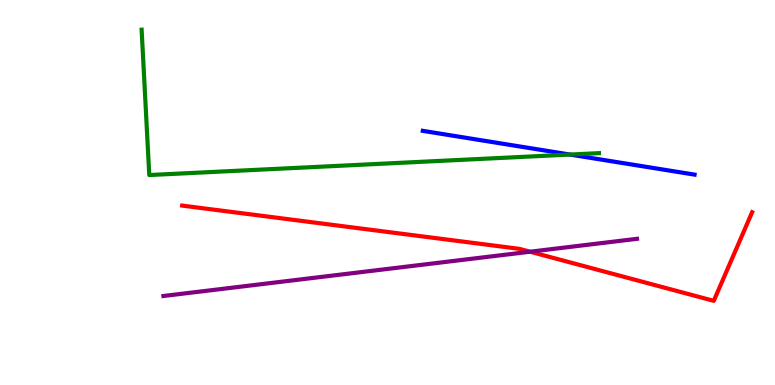[{'lines': ['blue', 'red'], 'intersections': []}, {'lines': ['green', 'red'], 'intersections': []}, {'lines': ['purple', 'red'], 'intersections': [{'x': 6.84, 'y': 3.46}]}, {'lines': ['blue', 'green'], 'intersections': [{'x': 7.35, 'y': 5.99}]}, {'lines': ['blue', 'purple'], 'intersections': []}, {'lines': ['green', 'purple'], 'intersections': []}]